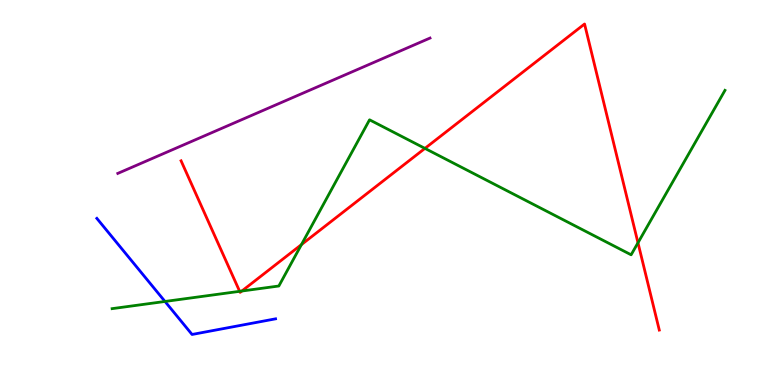[{'lines': ['blue', 'red'], 'intersections': []}, {'lines': ['green', 'red'], 'intersections': [{'x': 3.09, 'y': 2.43}, {'x': 3.12, 'y': 2.44}, {'x': 3.89, 'y': 3.65}, {'x': 5.48, 'y': 6.15}, {'x': 8.23, 'y': 3.69}]}, {'lines': ['purple', 'red'], 'intersections': []}, {'lines': ['blue', 'green'], 'intersections': [{'x': 2.13, 'y': 2.17}]}, {'lines': ['blue', 'purple'], 'intersections': []}, {'lines': ['green', 'purple'], 'intersections': []}]